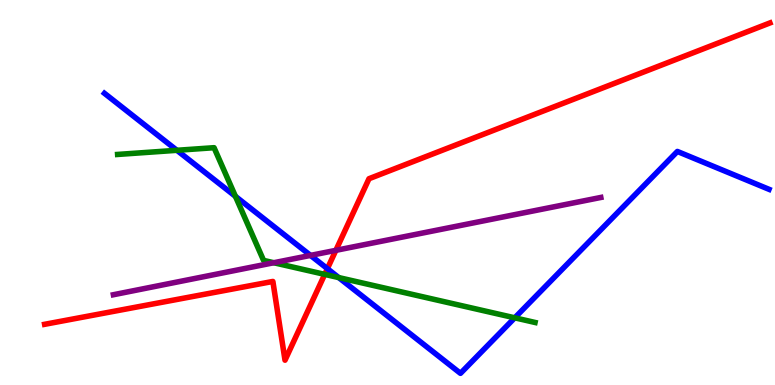[{'lines': ['blue', 'red'], 'intersections': [{'x': 4.22, 'y': 3.02}]}, {'lines': ['green', 'red'], 'intersections': [{'x': 4.19, 'y': 2.87}]}, {'lines': ['purple', 'red'], 'intersections': [{'x': 4.33, 'y': 3.5}]}, {'lines': ['blue', 'green'], 'intersections': [{'x': 2.28, 'y': 6.1}, {'x': 3.04, 'y': 4.9}, {'x': 4.37, 'y': 2.79}, {'x': 6.64, 'y': 1.74}]}, {'lines': ['blue', 'purple'], 'intersections': [{'x': 4.01, 'y': 3.37}]}, {'lines': ['green', 'purple'], 'intersections': [{'x': 3.53, 'y': 3.18}]}]